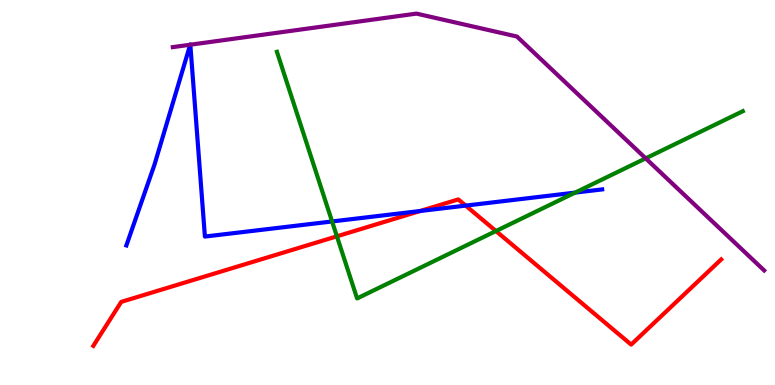[{'lines': ['blue', 'red'], 'intersections': [{'x': 5.42, 'y': 4.52}, {'x': 6.01, 'y': 4.66}]}, {'lines': ['green', 'red'], 'intersections': [{'x': 4.35, 'y': 3.86}, {'x': 6.4, 'y': 4.0}]}, {'lines': ['purple', 'red'], 'intersections': []}, {'lines': ['blue', 'green'], 'intersections': [{'x': 4.28, 'y': 4.25}, {'x': 7.42, 'y': 5.0}]}, {'lines': ['blue', 'purple'], 'intersections': [{'x': 2.45, 'y': 8.84}, {'x': 2.46, 'y': 8.84}]}, {'lines': ['green', 'purple'], 'intersections': [{'x': 8.33, 'y': 5.89}]}]